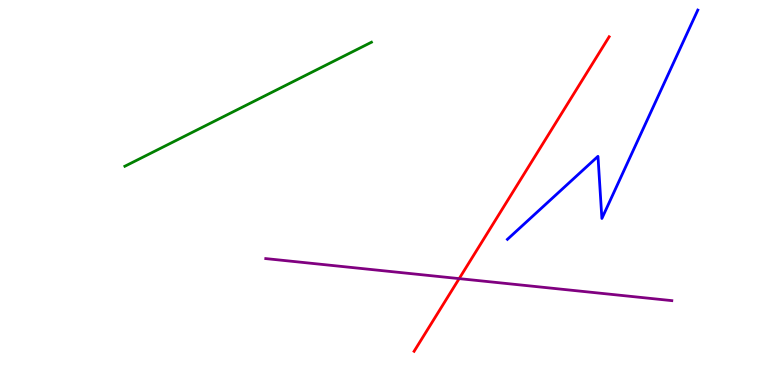[{'lines': ['blue', 'red'], 'intersections': []}, {'lines': ['green', 'red'], 'intersections': []}, {'lines': ['purple', 'red'], 'intersections': [{'x': 5.92, 'y': 2.76}]}, {'lines': ['blue', 'green'], 'intersections': []}, {'lines': ['blue', 'purple'], 'intersections': []}, {'lines': ['green', 'purple'], 'intersections': []}]